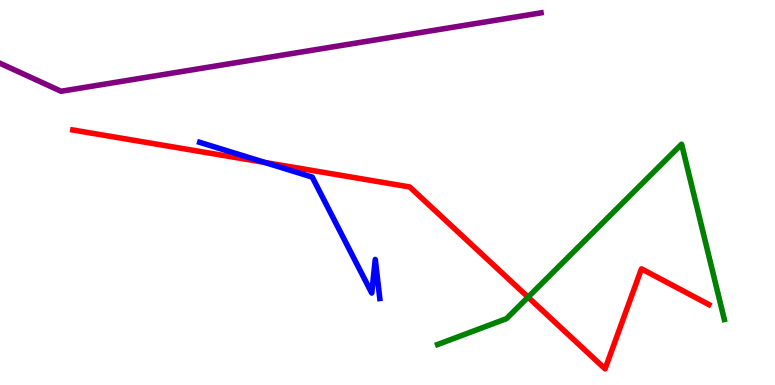[{'lines': ['blue', 'red'], 'intersections': [{'x': 3.42, 'y': 5.78}]}, {'lines': ['green', 'red'], 'intersections': [{'x': 6.81, 'y': 2.28}]}, {'lines': ['purple', 'red'], 'intersections': []}, {'lines': ['blue', 'green'], 'intersections': []}, {'lines': ['blue', 'purple'], 'intersections': []}, {'lines': ['green', 'purple'], 'intersections': []}]